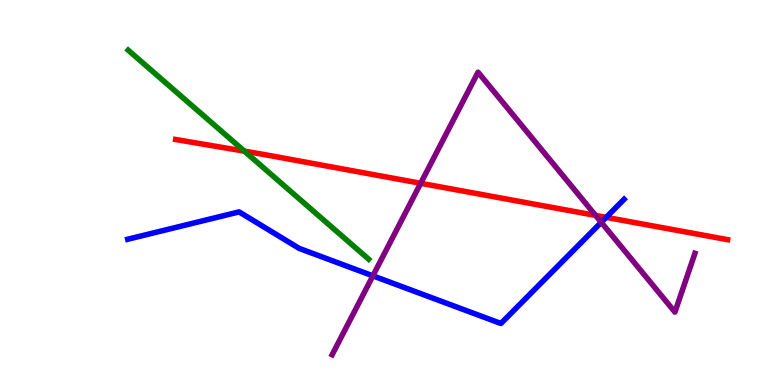[{'lines': ['blue', 'red'], 'intersections': [{'x': 7.82, 'y': 4.35}]}, {'lines': ['green', 'red'], 'intersections': [{'x': 3.15, 'y': 6.07}]}, {'lines': ['purple', 'red'], 'intersections': [{'x': 5.43, 'y': 5.24}, {'x': 7.68, 'y': 4.41}]}, {'lines': ['blue', 'green'], 'intersections': []}, {'lines': ['blue', 'purple'], 'intersections': [{'x': 4.81, 'y': 2.84}, {'x': 7.76, 'y': 4.23}]}, {'lines': ['green', 'purple'], 'intersections': []}]